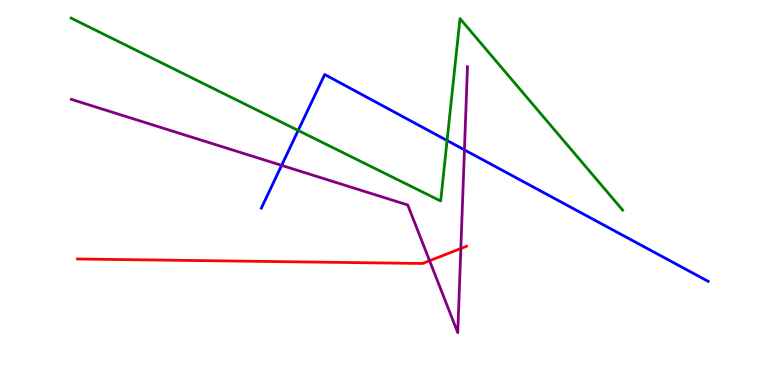[{'lines': ['blue', 'red'], 'intersections': []}, {'lines': ['green', 'red'], 'intersections': []}, {'lines': ['purple', 'red'], 'intersections': [{'x': 5.54, 'y': 3.23}, {'x': 5.95, 'y': 3.55}]}, {'lines': ['blue', 'green'], 'intersections': [{'x': 3.85, 'y': 6.61}, {'x': 5.77, 'y': 6.35}]}, {'lines': ['blue', 'purple'], 'intersections': [{'x': 3.63, 'y': 5.7}, {'x': 5.99, 'y': 6.11}]}, {'lines': ['green', 'purple'], 'intersections': []}]